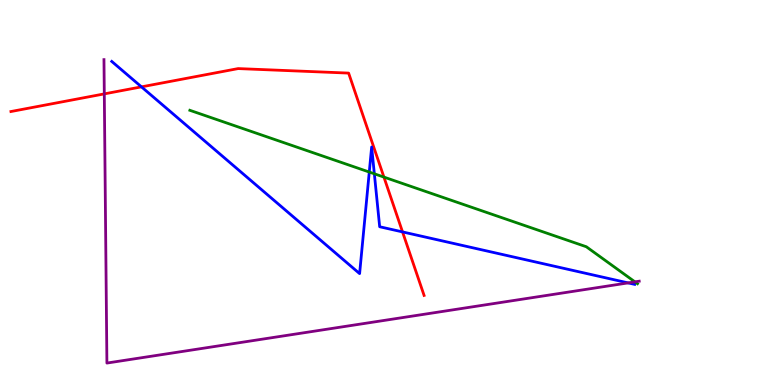[{'lines': ['blue', 'red'], 'intersections': [{'x': 1.83, 'y': 7.74}, {'x': 5.19, 'y': 3.98}]}, {'lines': ['green', 'red'], 'intersections': [{'x': 4.95, 'y': 5.4}]}, {'lines': ['purple', 'red'], 'intersections': [{'x': 1.35, 'y': 7.56}]}, {'lines': ['blue', 'green'], 'intersections': [{'x': 4.76, 'y': 5.53}, {'x': 4.83, 'y': 5.49}]}, {'lines': ['blue', 'purple'], 'intersections': [{'x': 8.1, 'y': 2.65}]}, {'lines': ['green', 'purple'], 'intersections': [{'x': 8.19, 'y': 2.68}]}]